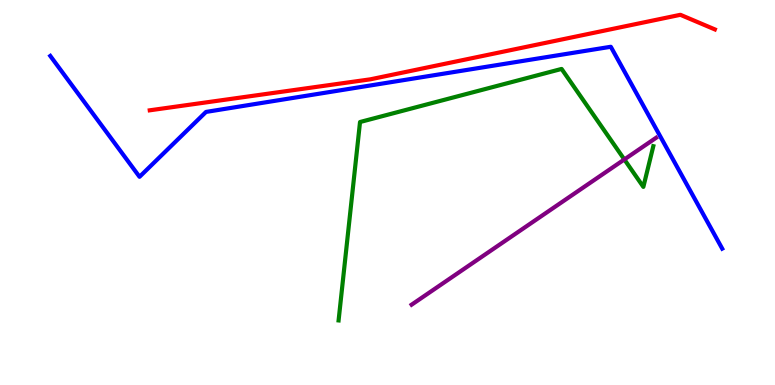[{'lines': ['blue', 'red'], 'intersections': []}, {'lines': ['green', 'red'], 'intersections': []}, {'lines': ['purple', 'red'], 'intersections': []}, {'lines': ['blue', 'green'], 'intersections': []}, {'lines': ['blue', 'purple'], 'intersections': []}, {'lines': ['green', 'purple'], 'intersections': [{'x': 8.06, 'y': 5.86}]}]